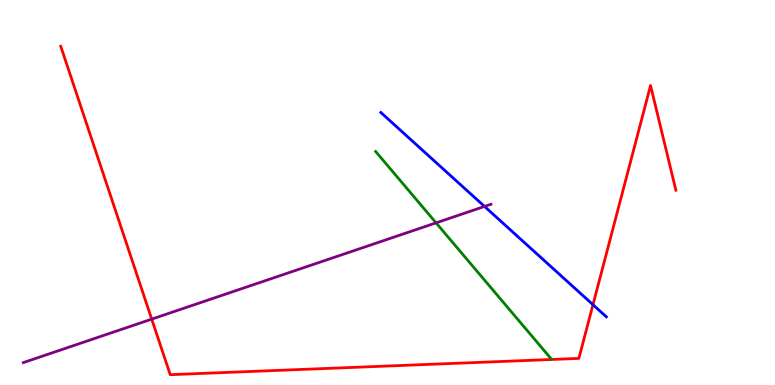[{'lines': ['blue', 'red'], 'intersections': [{'x': 7.65, 'y': 2.09}]}, {'lines': ['green', 'red'], 'intersections': []}, {'lines': ['purple', 'red'], 'intersections': [{'x': 1.96, 'y': 1.71}]}, {'lines': ['blue', 'green'], 'intersections': []}, {'lines': ['blue', 'purple'], 'intersections': [{'x': 6.25, 'y': 4.64}]}, {'lines': ['green', 'purple'], 'intersections': [{'x': 5.63, 'y': 4.21}]}]